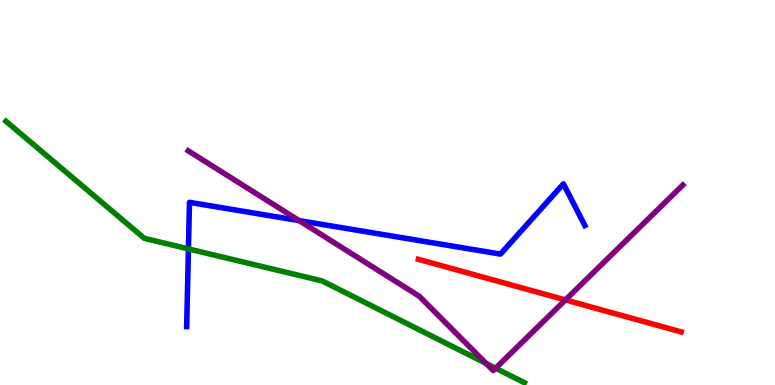[{'lines': ['blue', 'red'], 'intersections': []}, {'lines': ['green', 'red'], 'intersections': []}, {'lines': ['purple', 'red'], 'intersections': [{'x': 7.3, 'y': 2.21}]}, {'lines': ['blue', 'green'], 'intersections': [{'x': 2.43, 'y': 3.54}]}, {'lines': ['blue', 'purple'], 'intersections': [{'x': 3.86, 'y': 4.27}]}, {'lines': ['green', 'purple'], 'intersections': [{'x': 6.27, 'y': 0.561}, {'x': 6.4, 'y': 0.436}]}]